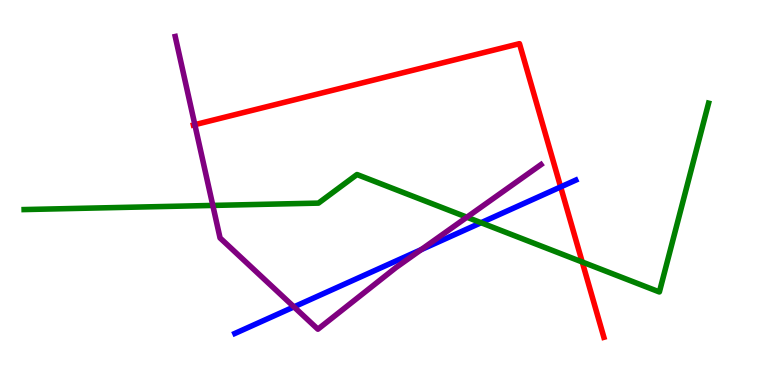[{'lines': ['blue', 'red'], 'intersections': [{'x': 7.23, 'y': 5.14}]}, {'lines': ['green', 'red'], 'intersections': [{'x': 7.51, 'y': 3.19}]}, {'lines': ['purple', 'red'], 'intersections': [{'x': 2.51, 'y': 6.76}]}, {'lines': ['blue', 'green'], 'intersections': [{'x': 6.21, 'y': 4.22}]}, {'lines': ['blue', 'purple'], 'intersections': [{'x': 3.79, 'y': 2.03}, {'x': 5.43, 'y': 3.52}]}, {'lines': ['green', 'purple'], 'intersections': [{'x': 2.75, 'y': 4.66}, {'x': 6.02, 'y': 4.36}]}]